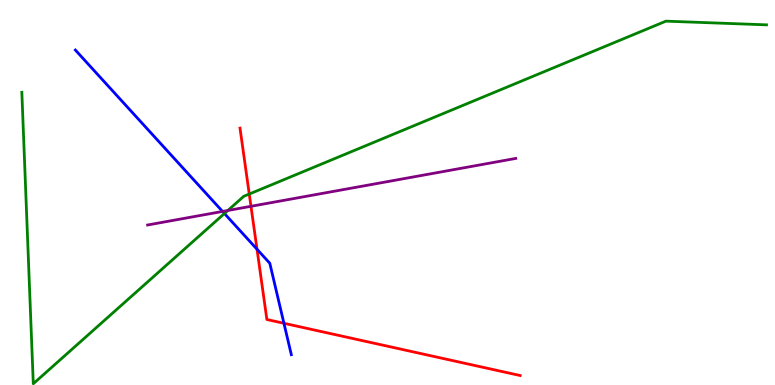[{'lines': ['blue', 'red'], 'intersections': [{'x': 3.32, 'y': 3.53}, {'x': 3.66, 'y': 1.6}]}, {'lines': ['green', 'red'], 'intersections': [{'x': 3.22, 'y': 4.96}]}, {'lines': ['purple', 'red'], 'intersections': [{'x': 3.24, 'y': 4.64}]}, {'lines': ['blue', 'green'], 'intersections': [{'x': 2.9, 'y': 4.45}]}, {'lines': ['blue', 'purple'], 'intersections': [{'x': 2.87, 'y': 4.51}]}, {'lines': ['green', 'purple'], 'intersections': [{'x': 2.94, 'y': 4.53}]}]